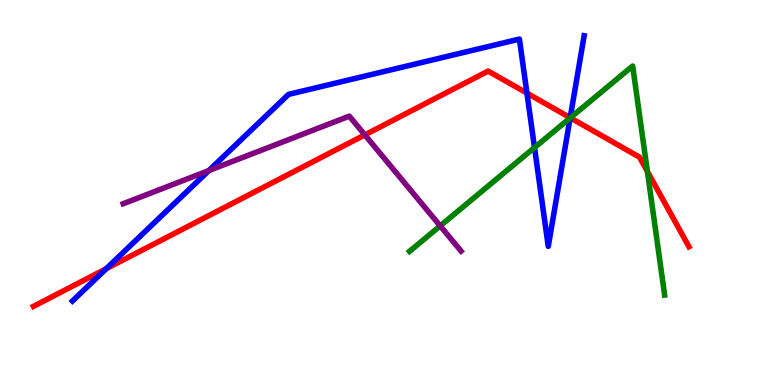[{'lines': ['blue', 'red'], 'intersections': [{'x': 1.37, 'y': 3.02}, {'x': 6.8, 'y': 7.58}, {'x': 7.36, 'y': 6.94}]}, {'lines': ['green', 'red'], 'intersections': [{'x': 7.36, 'y': 6.94}, {'x': 8.35, 'y': 5.55}]}, {'lines': ['purple', 'red'], 'intersections': [{'x': 4.71, 'y': 6.5}]}, {'lines': ['blue', 'green'], 'intersections': [{'x': 6.9, 'y': 6.17}, {'x': 7.36, 'y': 6.94}]}, {'lines': ['blue', 'purple'], 'intersections': [{'x': 2.7, 'y': 5.57}]}, {'lines': ['green', 'purple'], 'intersections': [{'x': 5.68, 'y': 4.13}]}]